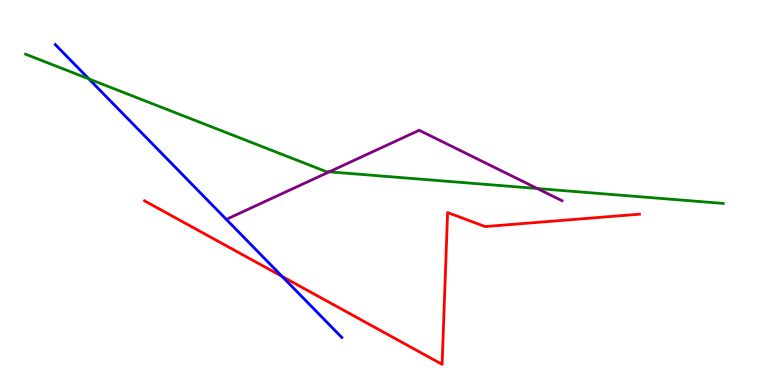[{'lines': ['blue', 'red'], 'intersections': [{'x': 3.64, 'y': 2.82}]}, {'lines': ['green', 'red'], 'intersections': []}, {'lines': ['purple', 'red'], 'intersections': []}, {'lines': ['blue', 'green'], 'intersections': [{'x': 1.15, 'y': 7.95}]}, {'lines': ['blue', 'purple'], 'intersections': []}, {'lines': ['green', 'purple'], 'intersections': [{'x': 4.25, 'y': 5.54}, {'x': 6.93, 'y': 5.1}]}]